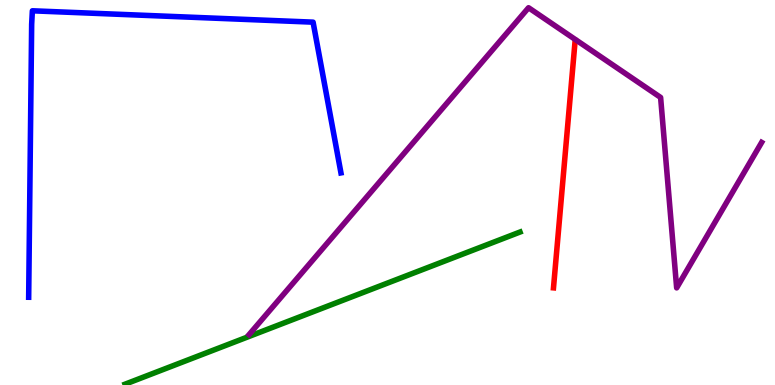[{'lines': ['blue', 'red'], 'intersections': []}, {'lines': ['green', 'red'], 'intersections': []}, {'lines': ['purple', 'red'], 'intersections': []}, {'lines': ['blue', 'green'], 'intersections': []}, {'lines': ['blue', 'purple'], 'intersections': []}, {'lines': ['green', 'purple'], 'intersections': []}]